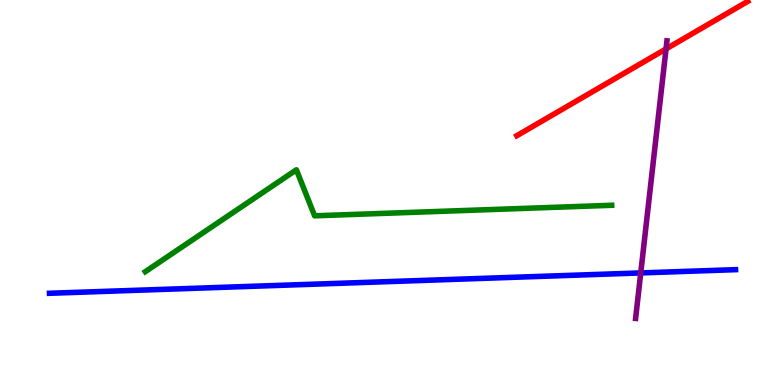[{'lines': ['blue', 'red'], 'intersections': []}, {'lines': ['green', 'red'], 'intersections': []}, {'lines': ['purple', 'red'], 'intersections': [{'x': 8.59, 'y': 8.73}]}, {'lines': ['blue', 'green'], 'intersections': []}, {'lines': ['blue', 'purple'], 'intersections': [{'x': 8.27, 'y': 2.91}]}, {'lines': ['green', 'purple'], 'intersections': []}]